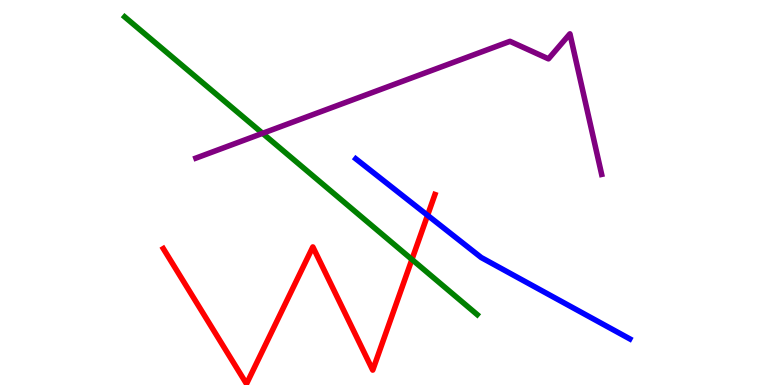[{'lines': ['blue', 'red'], 'intersections': [{'x': 5.52, 'y': 4.41}]}, {'lines': ['green', 'red'], 'intersections': [{'x': 5.32, 'y': 3.26}]}, {'lines': ['purple', 'red'], 'intersections': []}, {'lines': ['blue', 'green'], 'intersections': []}, {'lines': ['blue', 'purple'], 'intersections': []}, {'lines': ['green', 'purple'], 'intersections': [{'x': 3.39, 'y': 6.54}]}]